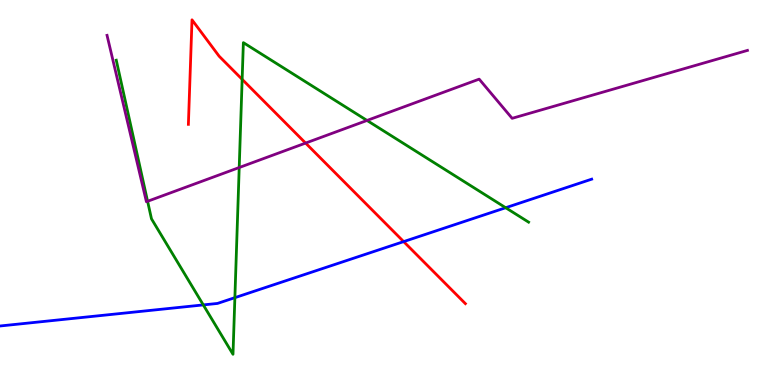[{'lines': ['blue', 'red'], 'intersections': [{'x': 5.21, 'y': 3.72}]}, {'lines': ['green', 'red'], 'intersections': [{'x': 3.12, 'y': 7.94}]}, {'lines': ['purple', 'red'], 'intersections': [{'x': 3.94, 'y': 6.28}]}, {'lines': ['blue', 'green'], 'intersections': [{'x': 2.62, 'y': 2.08}, {'x': 3.03, 'y': 2.27}, {'x': 6.53, 'y': 4.6}]}, {'lines': ['blue', 'purple'], 'intersections': []}, {'lines': ['green', 'purple'], 'intersections': [{'x': 1.9, 'y': 4.77}, {'x': 3.09, 'y': 5.65}, {'x': 4.74, 'y': 6.87}]}]